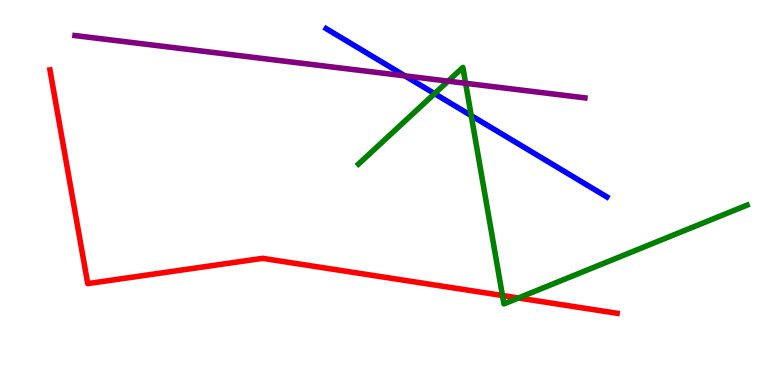[{'lines': ['blue', 'red'], 'intersections': []}, {'lines': ['green', 'red'], 'intersections': [{'x': 6.48, 'y': 2.32}, {'x': 6.69, 'y': 2.26}]}, {'lines': ['purple', 'red'], 'intersections': []}, {'lines': ['blue', 'green'], 'intersections': [{'x': 5.61, 'y': 7.57}, {'x': 6.08, 'y': 7.0}]}, {'lines': ['blue', 'purple'], 'intersections': [{'x': 5.23, 'y': 8.03}]}, {'lines': ['green', 'purple'], 'intersections': [{'x': 5.78, 'y': 7.89}, {'x': 6.01, 'y': 7.84}]}]